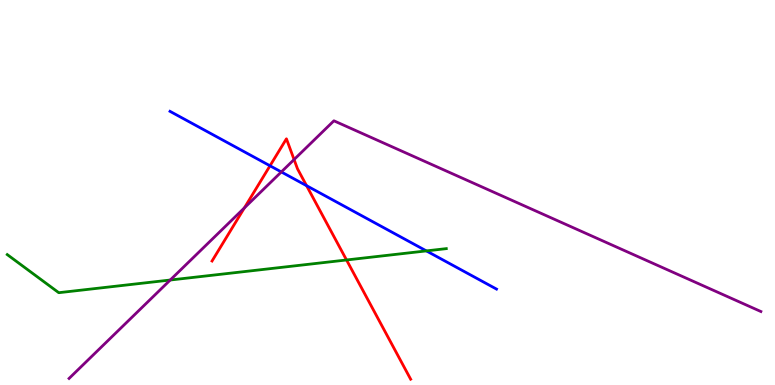[{'lines': ['blue', 'red'], 'intersections': [{'x': 3.48, 'y': 5.69}, {'x': 3.96, 'y': 5.18}]}, {'lines': ['green', 'red'], 'intersections': [{'x': 4.47, 'y': 3.25}]}, {'lines': ['purple', 'red'], 'intersections': [{'x': 3.15, 'y': 4.6}, {'x': 3.79, 'y': 5.86}]}, {'lines': ['blue', 'green'], 'intersections': [{'x': 5.5, 'y': 3.48}]}, {'lines': ['blue', 'purple'], 'intersections': [{'x': 3.63, 'y': 5.53}]}, {'lines': ['green', 'purple'], 'intersections': [{'x': 2.2, 'y': 2.73}]}]